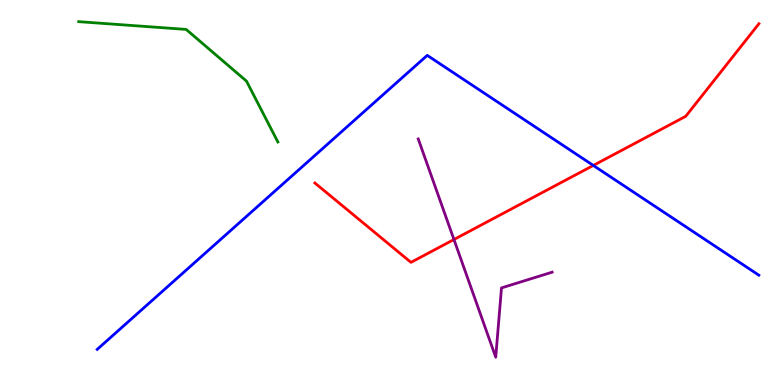[{'lines': ['blue', 'red'], 'intersections': [{'x': 7.66, 'y': 5.7}]}, {'lines': ['green', 'red'], 'intersections': []}, {'lines': ['purple', 'red'], 'intersections': [{'x': 5.86, 'y': 3.78}]}, {'lines': ['blue', 'green'], 'intersections': []}, {'lines': ['blue', 'purple'], 'intersections': []}, {'lines': ['green', 'purple'], 'intersections': []}]